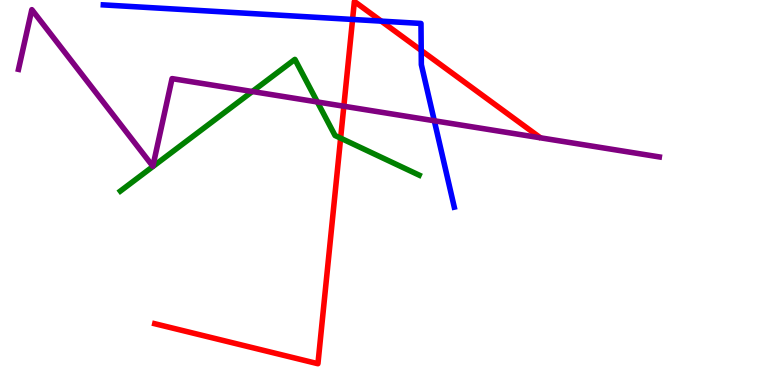[{'lines': ['blue', 'red'], 'intersections': [{'x': 4.55, 'y': 9.49}, {'x': 4.92, 'y': 9.45}, {'x': 5.44, 'y': 8.69}]}, {'lines': ['green', 'red'], 'intersections': [{'x': 4.4, 'y': 6.41}]}, {'lines': ['purple', 'red'], 'intersections': [{'x': 4.44, 'y': 7.24}]}, {'lines': ['blue', 'green'], 'intersections': []}, {'lines': ['blue', 'purple'], 'intersections': [{'x': 5.6, 'y': 6.86}]}, {'lines': ['green', 'purple'], 'intersections': [{'x': 3.26, 'y': 7.62}, {'x': 4.09, 'y': 7.35}]}]